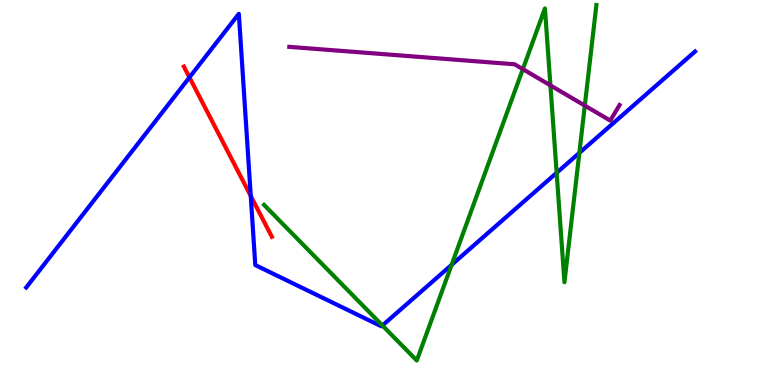[{'lines': ['blue', 'red'], 'intersections': [{'x': 2.44, 'y': 7.99}, {'x': 3.24, 'y': 4.91}]}, {'lines': ['green', 'red'], 'intersections': []}, {'lines': ['purple', 'red'], 'intersections': []}, {'lines': ['blue', 'green'], 'intersections': [{'x': 4.93, 'y': 1.55}, {'x': 5.83, 'y': 3.12}, {'x': 7.18, 'y': 5.51}, {'x': 7.48, 'y': 6.03}]}, {'lines': ['blue', 'purple'], 'intersections': []}, {'lines': ['green', 'purple'], 'intersections': [{'x': 6.75, 'y': 8.2}, {'x': 7.1, 'y': 7.78}, {'x': 7.55, 'y': 7.26}]}]